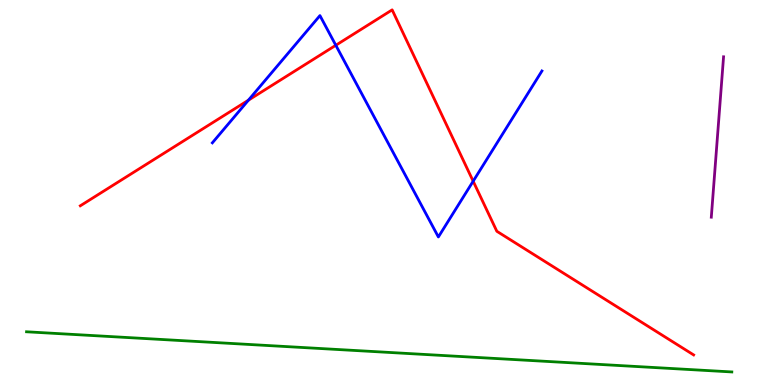[{'lines': ['blue', 'red'], 'intersections': [{'x': 3.21, 'y': 7.4}, {'x': 4.33, 'y': 8.82}, {'x': 6.11, 'y': 5.29}]}, {'lines': ['green', 'red'], 'intersections': []}, {'lines': ['purple', 'red'], 'intersections': []}, {'lines': ['blue', 'green'], 'intersections': []}, {'lines': ['blue', 'purple'], 'intersections': []}, {'lines': ['green', 'purple'], 'intersections': []}]